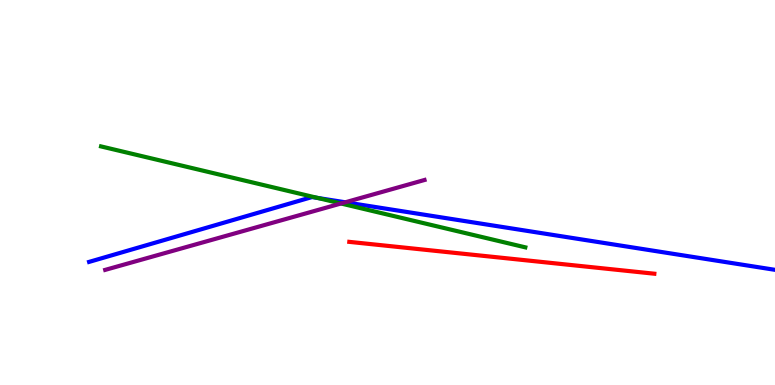[{'lines': ['blue', 'red'], 'intersections': []}, {'lines': ['green', 'red'], 'intersections': []}, {'lines': ['purple', 'red'], 'intersections': []}, {'lines': ['blue', 'green'], 'intersections': [{'x': 4.1, 'y': 4.86}]}, {'lines': ['blue', 'purple'], 'intersections': [{'x': 4.46, 'y': 4.75}]}, {'lines': ['green', 'purple'], 'intersections': [{'x': 4.4, 'y': 4.71}]}]